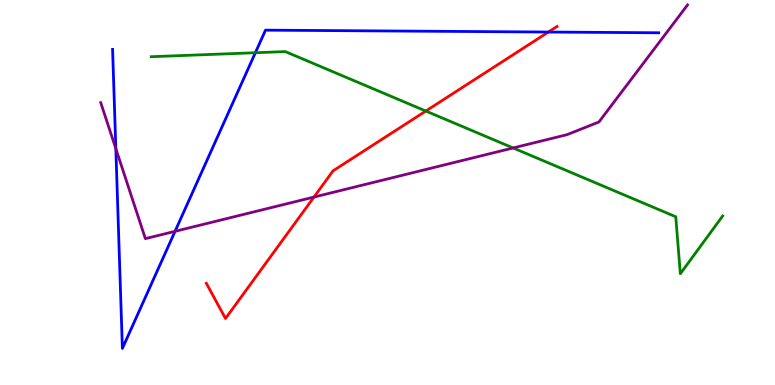[{'lines': ['blue', 'red'], 'intersections': [{'x': 7.08, 'y': 9.17}]}, {'lines': ['green', 'red'], 'intersections': [{'x': 5.49, 'y': 7.12}]}, {'lines': ['purple', 'red'], 'intersections': [{'x': 4.05, 'y': 4.88}]}, {'lines': ['blue', 'green'], 'intersections': [{'x': 3.29, 'y': 8.63}]}, {'lines': ['blue', 'purple'], 'intersections': [{'x': 1.49, 'y': 6.14}, {'x': 2.26, 'y': 3.99}]}, {'lines': ['green', 'purple'], 'intersections': [{'x': 6.62, 'y': 6.16}]}]